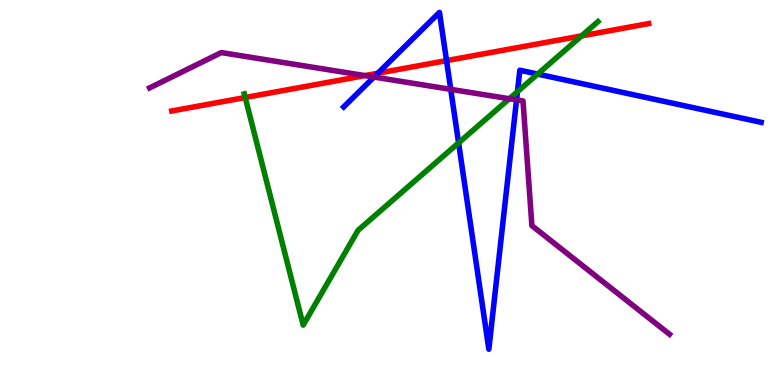[{'lines': ['blue', 'red'], 'intersections': [{'x': 4.88, 'y': 8.1}, {'x': 5.76, 'y': 8.43}]}, {'lines': ['green', 'red'], 'intersections': [{'x': 3.16, 'y': 7.47}, {'x': 7.5, 'y': 9.07}]}, {'lines': ['purple', 'red'], 'intersections': [{'x': 4.71, 'y': 8.04}]}, {'lines': ['blue', 'green'], 'intersections': [{'x': 5.92, 'y': 6.29}, {'x': 6.68, 'y': 7.62}, {'x': 6.94, 'y': 8.08}]}, {'lines': ['blue', 'purple'], 'intersections': [{'x': 4.83, 'y': 8.0}, {'x': 5.82, 'y': 7.68}, {'x': 6.67, 'y': 7.41}]}, {'lines': ['green', 'purple'], 'intersections': [{'x': 6.57, 'y': 7.44}]}]